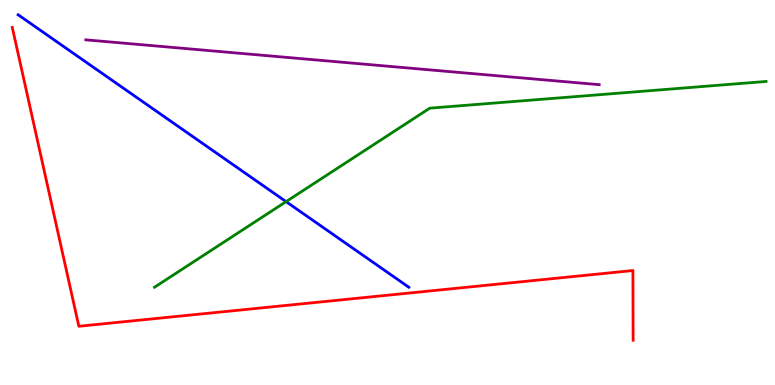[{'lines': ['blue', 'red'], 'intersections': []}, {'lines': ['green', 'red'], 'intersections': []}, {'lines': ['purple', 'red'], 'intersections': []}, {'lines': ['blue', 'green'], 'intersections': [{'x': 3.69, 'y': 4.76}]}, {'lines': ['blue', 'purple'], 'intersections': []}, {'lines': ['green', 'purple'], 'intersections': []}]